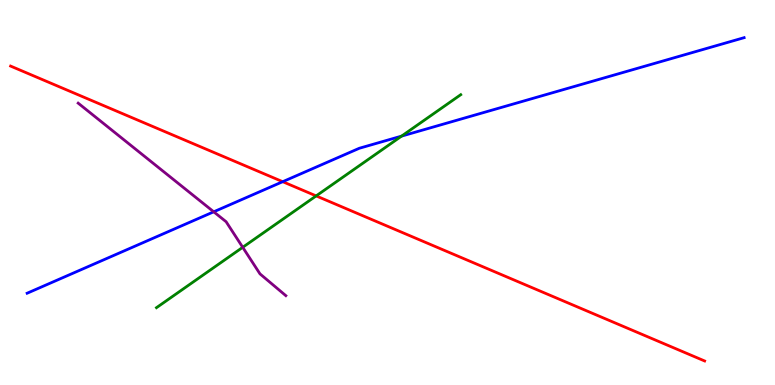[{'lines': ['blue', 'red'], 'intersections': [{'x': 3.65, 'y': 5.28}]}, {'lines': ['green', 'red'], 'intersections': [{'x': 4.08, 'y': 4.91}]}, {'lines': ['purple', 'red'], 'intersections': []}, {'lines': ['blue', 'green'], 'intersections': [{'x': 5.18, 'y': 6.46}]}, {'lines': ['blue', 'purple'], 'intersections': [{'x': 2.76, 'y': 4.5}]}, {'lines': ['green', 'purple'], 'intersections': [{'x': 3.13, 'y': 3.58}]}]